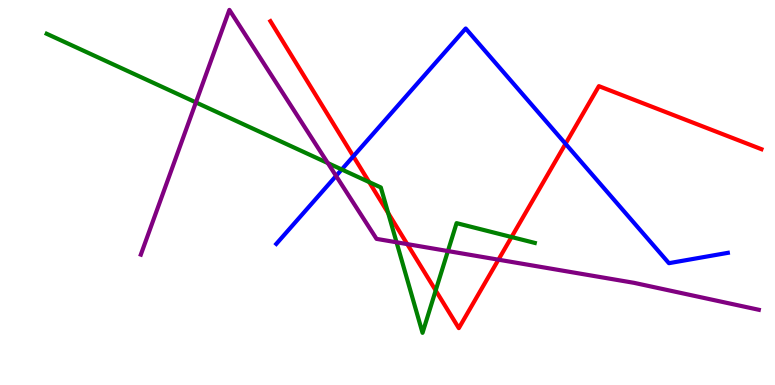[{'lines': ['blue', 'red'], 'intersections': [{'x': 4.56, 'y': 5.94}, {'x': 7.3, 'y': 6.27}]}, {'lines': ['green', 'red'], 'intersections': [{'x': 4.76, 'y': 5.27}, {'x': 5.01, 'y': 4.47}, {'x': 5.62, 'y': 2.46}, {'x': 6.6, 'y': 3.84}]}, {'lines': ['purple', 'red'], 'intersections': [{'x': 5.25, 'y': 3.66}, {'x': 6.43, 'y': 3.25}]}, {'lines': ['blue', 'green'], 'intersections': [{'x': 4.41, 'y': 5.6}]}, {'lines': ['blue', 'purple'], 'intersections': [{'x': 4.34, 'y': 5.43}]}, {'lines': ['green', 'purple'], 'intersections': [{'x': 2.53, 'y': 7.34}, {'x': 4.23, 'y': 5.76}, {'x': 5.12, 'y': 3.71}, {'x': 5.78, 'y': 3.48}]}]